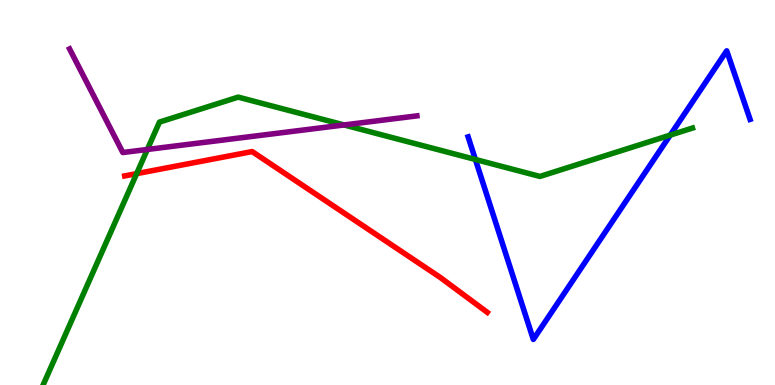[{'lines': ['blue', 'red'], 'intersections': []}, {'lines': ['green', 'red'], 'intersections': [{'x': 1.76, 'y': 5.49}]}, {'lines': ['purple', 'red'], 'intersections': []}, {'lines': ['blue', 'green'], 'intersections': [{'x': 6.13, 'y': 5.86}, {'x': 8.65, 'y': 6.49}]}, {'lines': ['blue', 'purple'], 'intersections': []}, {'lines': ['green', 'purple'], 'intersections': [{'x': 1.9, 'y': 6.12}, {'x': 4.44, 'y': 6.75}]}]